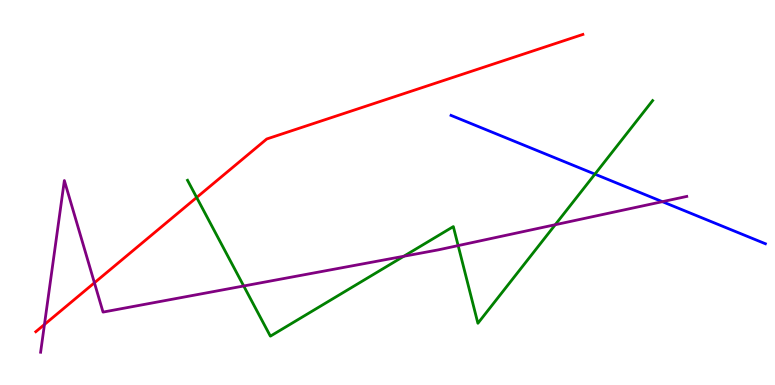[{'lines': ['blue', 'red'], 'intersections': []}, {'lines': ['green', 'red'], 'intersections': [{'x': 2.54, 'y': 4.87}]}, {'lines': ['purple', 'red'], 'intersections': [{'x': 0.574, 'y': 1.57}, {'x': 1.22, 'y': 2.65}]}, {'lines': ['blue', 'green'], 'intersections': [{'x': 7.68, 'y': 5.48}]}, {'lines': ['blue', 'purple'], 'intersections': [{'x': 8.55, 'y': 4.76}]}, {'lines': ['green', 'purple'], 'intersections': [{'x': 3.14, 'y': 2.57}, {'x': 5.21, 'y': 3.34}, {'x': 5.91, 'y': 3.62}, {'x': 7.16, 'y': 4.16}]}]